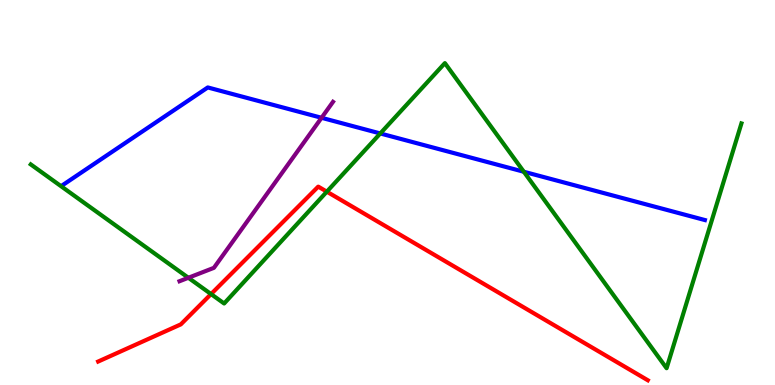[{'lines': ['blue', 'red'], 'intersections': []}, {'lines': ['green', 'red'], 'intersections': [{'x': 2.72, 'y': 2.36}, {'x': 4.22, 'y': 5.02}]}, {'lines': ['purple', 'red'], 'intersections': []}, {'lines': ['blue', 'green'], 'intersections': [{'x': 4.91, 'y': 6.53}, {'x': 6.76, 'y': 5.54}]}, {'lines': ['blue', 'purple'], 'intersections': [{'x': 4.15, 'y': 6.94}]}, {'lines': ['green', 'purple'], 'intersections': [{'x': 2.43, 'y': 2.79}]}]